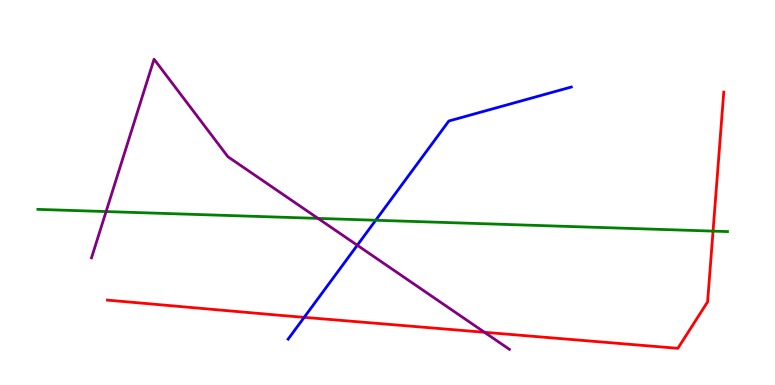[{'lines': ['blue', 'red'], 'intersections': [{'x': 3.93, 'y': 1.76}]}, {'lines': ['green', 'red'], 'intersections': [{'x': 9.2, 'y': 4.0}]}, {'lines': ['purple', 'red'], 'intersections': [{'x': 6.25, 'y': 1.37}]}, {'lines': ['blue', 'green'], 'intersections': [{'x': 4.85, 'y': 4.28}]}, {'lines': ['blue', 'purple'], 'intersections': [{'x': 4.61, 'y': 3.63}]}, {'lines': ['green', 'purple'], 'intersections': [{'x': 1.37, 'y': 4.5}, {'x': 4.1, 'y': 4.33}]}]